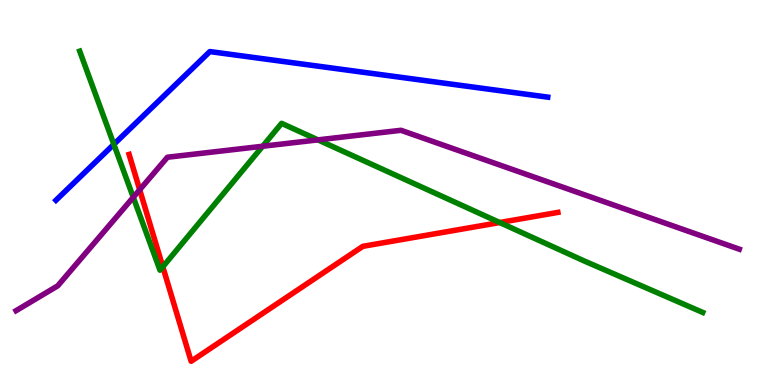[{'lines': ['blue', 'red'], 'intersections': []}, {'lines': ['green', 'red'], 'intersections': [{'x': 2.1, 'y': 3.07}, {'x': 6.45, 'y': 4.22}]}, {'lines': ['purple', 'red'], 'intersections': [{'x': 1.8, 'y': 5.07}]}, {'lines': ['blue', 'green'], 'intersections': [{'x': 1.47, 'y': 6.25}]}, {'lines': ['blue', 'purple'], 'intersections': []}, {'lines': ['green', 'purple'], 'intersections': [{'x': 1.72, 'y': 4.88}, {'x': 3.39, 'y': 6.2}, {'x': 4.1, 'y': 6.37}]}]